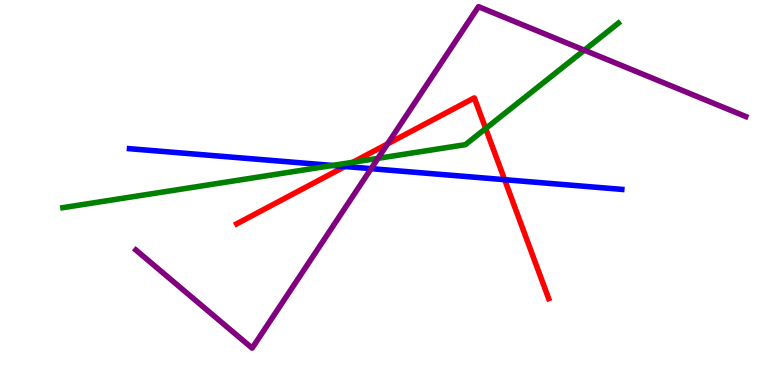[{'lines': ['blue', 'red'], 'intersections': [{'x': 4.45, 'y': 5.68}, {'x': 6.51, 'y': 5.33}]}, {'lines': ['green', 'red'], 'intersections': [{'x': 4.55, 'y': 5.79}, {'x': 6.27, 'y': 6.66}]}, {'lines': ['purple', 'red'], 'intersections': [{'x': 5.0, 'y': 6.26}]}, {'lines': ['blue', 'green'], 'intersections': [{'x': 4.29, 'y': 5.7}]}, {'lines': ['blue', 'purple'], 'intersections': [{'x': 4.79, 'y': 5.62}]}, {'lines': ['green', 'purple'], 'intersections': [{'x': 4.88, 'y': 5.89}, {'x': 7.54, 'y': 8.7}]}]